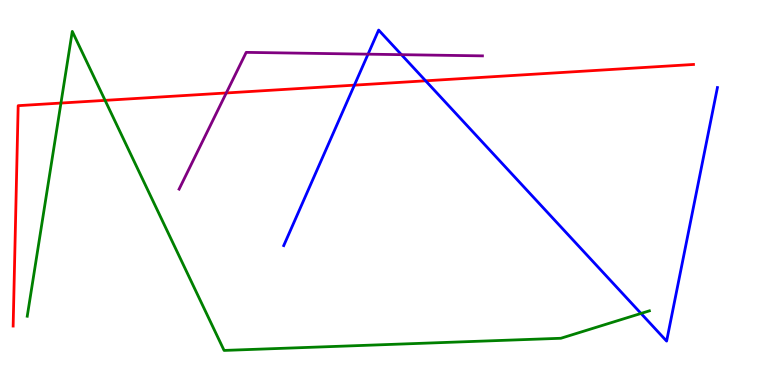[{'lines': ['blue', 'red'], 'intersections': [{'x': 4.57, 'y': 7.79}, {'x': 5.49, 'y': 7.9}]}, {'lines': ['green', 'red'], 'intersections': [{'x': 0.786, 'y': 7.32}, {'x': 1.36, 'y': 7.39}]}, {'lines': ['purple', 'red'], 'intersections': [{'x': 2.92, 'y': 7.59}]}, {'lines': ['blue', 'green'], 'intersections': [{'x': 8.27, 'y': 1.86}]}, {'lines': ['blue', 'purple'], 'intersections': [{'x': 4.75, 'y': 8.59}, {'x': 5.18, 'y': 8.58}]}, {'lines': ['green', 'purple'], 'intersections': []}]